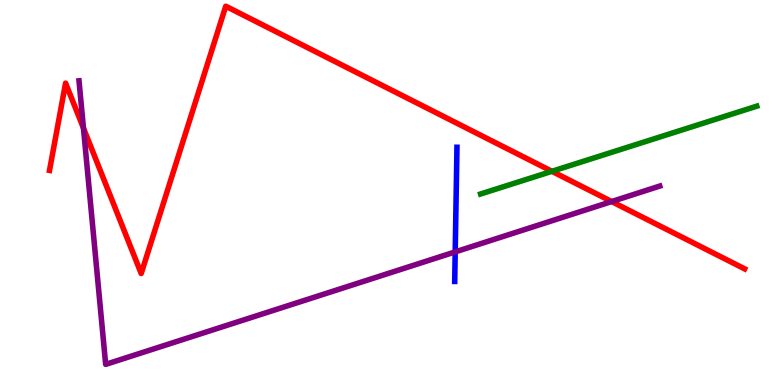[{'lines': ['blue', 'red'], 'intersections': []}, {'lines': ['green', 'red'], 'intersections': [{'x': 7.12, 'y': 5.55}]}, {'lines': ['purple', 'red'], 'intersections': [{'x': 1.08, 'y': 6.67}, {'x': 7.89, 'y': 4.77}]}, {'lines': ['blue', 'green'], 'intersections': []}, {'lines': ['blue', 'purple'], 'intersections': [{'x': 5.87, 'y': 3.46}]}, {'lines': ['green', 'purple'], 'intersections': []}]